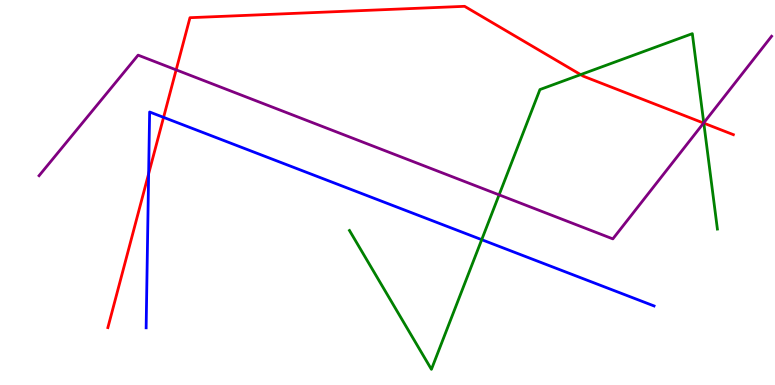[{'lines': ['blue', 'red'], 'intersections': [{'x': 1.92, 'y': 5.49}, {'x': 2.11, 'y': 6.95}]}, {'lines': ['green', 'red'], 'intersections': [{'x': 7.49, 'y': 8.06}, {'x': 9.08, 'y': 6.8}]}, {'lines': ['purple', 'red'], 'intersections': [{'x': 2.27, 'y': 8.19}, {'x': 9.08, 'y': 6.8}]}, {'lines': ['blue', 'green'], 'intersections': [{'x': 6.22, 'y': 3.77}]}, {'lines': ['blue', 'purple'], 'intersections': []}, {'lines': ['green', 'purple'], 'intersections': [{'x': 6.44, 'y': 4.94}, {'x': 9.08, 'y': 6.81}]}]